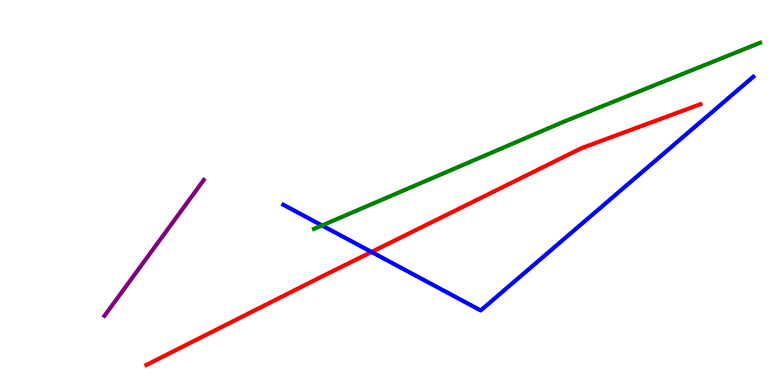[{'lines': ['blue', 'red'], 'intersections': [{'x': 4.79, 'y': 3.45}]}, {'lines': ['green', 'red'], 'intersections': []}, {'lines': ['purple', 'red'], 'intersections': []}, {'lines': ['blue', 'green'], 'intersections': [{'x': 4.16, 'y': 4.14}]}, {'lines': ['blue', 'purple'], 'intersections': []}, {'lines': ['green', 'purple'], 'intersections': []}]